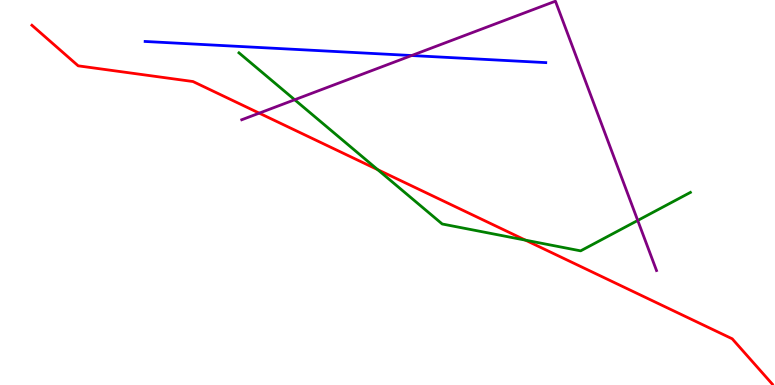[{'lines': ['blue', 'red'], 'intersections': []}, {'lines': ['green', 'red'], 'intersections': [{'x': 4.87, 'y': 5.59}, {'x': 6.78, 'y': 3.76}]}, {'lines': ['purple', 'red'], 'intersections': [{'x': 3.35, 'y': 7.06}]}, {'lines': ['blue', 'green'], 'intersections': []}, {'lines': ['blue', 'purple'], 'intersections': [{'x': 5.31, 'y': 8.56}]}, {'lines': ['green', 'purple'], 'intersections': [{'x': 3.8, 'y': 7.41}, {'x': 8.23, 'y': 4.27}]}]